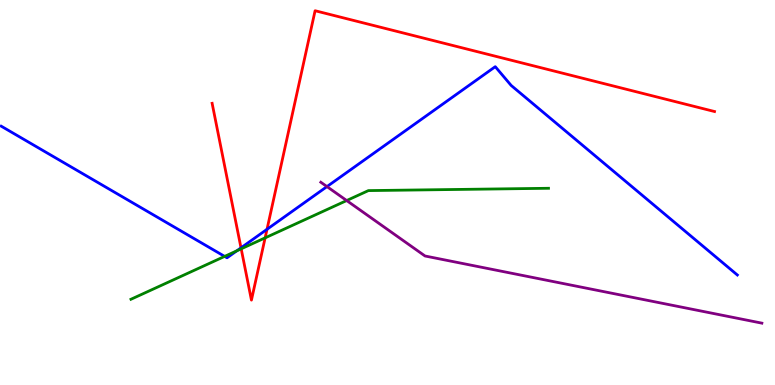[{'lines': ['blue', 'red'], 'intersections': [{'x': 3.11, 'y': 3.56}, {'x': 3.45, 'y': 4.04}]}, {'lines': ['green', 'red'], 'intersections': [{'x': 3.11, 'y': 3.54}, {'x': 3.42, 'y': 3.82}]}, {'lines': ['purple', 'red'], 'intersections': []}, {'lines': ['blue', 'green'], 'intersections': [{'x': 2.9, 'y': 3.34}, {'x': 3.06, 'y': 3.48}]}, {'lines': ['blue', 'purple'], 'intersections': [{'x': 4.22, 'y': 5.15}]}, {'lines': ['green', 'purple'], 'intersections': [{'x': 4.47, 'y': 4.79}]}]